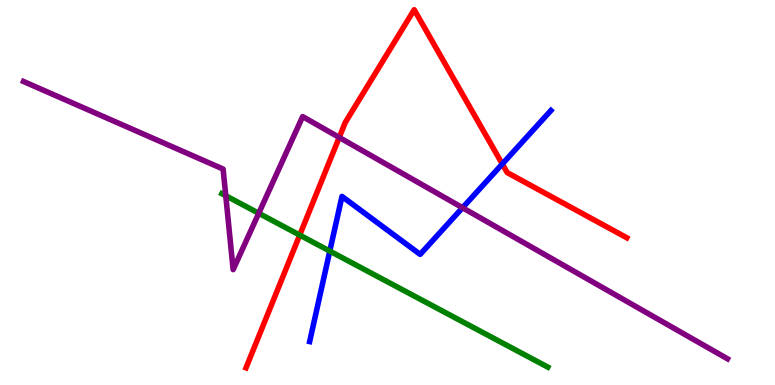[{'lines': ['blue', 'red'], 'intersections': [{'x': 6.48, 'y': 5.74}]}, {'lines': ['green', 'red'], 'intersections': [{'x': 3.87, 'y': 3.89}]}, {'lines': ['purple', 'red'], 'intersections': [{'x': 4.38, 'y': 6.43}]}, {'lines': ['blue', 'green'], 'intersections': [{'x': 4.26, 'y': 3.48}]}, {'lines': ['blue', 'purple'], 'intersections': [{'x': 5.97, 'y': 4.6}]}, {'lines': ['green', 'purple'], 'intersections': [{'x': 2.91, 'y': 4.92}, {'x': 3.34, 'y': 4.46}]}]